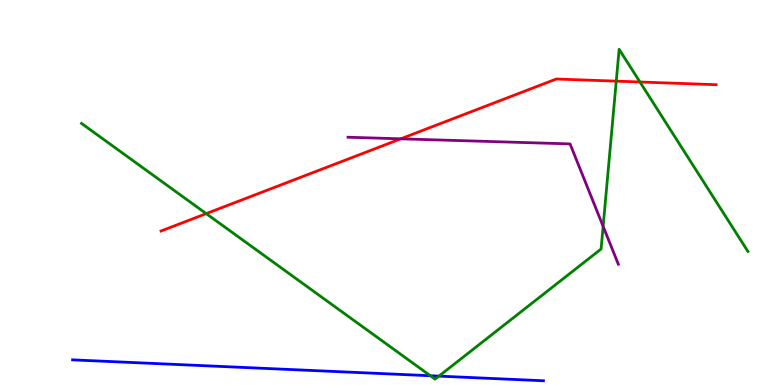[{'lines': ['blue', 'red'], 'intersections': []}, {'lines': ['green', 'red'], 'intersections': [{'x': 2.66, 'y': 4.45}, {'x': 7.95, 'y': 7.89}, {'x': 8.26, 'y': 7.87}]}, {'lines': ['purple', 'red'], 'intersections': [{'x': 5.17, 'y': 6.39}]}, {'lines': ['blue', 'green'], 'intersections': [{'x': 5.55, 'y': 0.241}, {'x': 5.66, 'y': 0.231}]}, {'lines': ['blue', 'purple'], 'intersections': []}, {'lines': ['green', 'purple'], 'intersections': [{'x': 7.78, 'y': 4.12}]}]